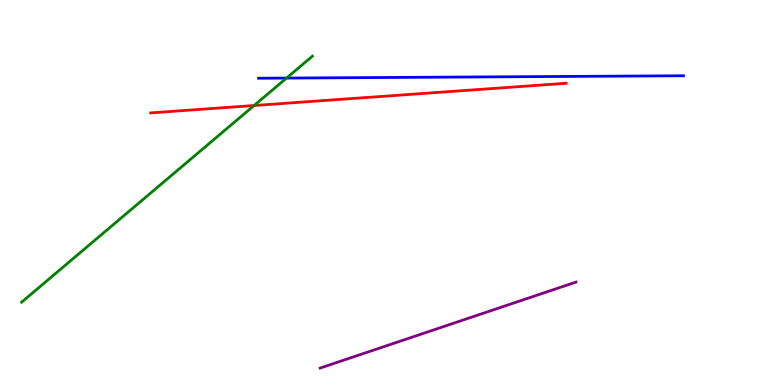[{'lines': ['blue', 'red'], 'intersections': []}, {'lines': ['green', 'red'], 'intersections': [{'x': 3.28, 'y': 7.26}]}, {'lines': ['purple', 'red'], 'intersections': []}, {'lines': ['blue', 'green'], 'intersections': [{'x': 3.7, 'y': 7.97}]}, {'lines': ['blue', 'purple'], 'intersections': []}, {'lines': ['green', 'purple'], 'intersections': []}]